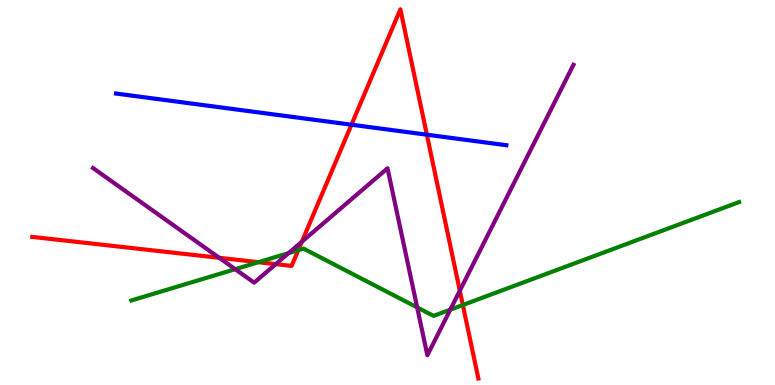[{'lines': ['blue', 'red'], 'intersections': [{'x': 4.53, 'y': 6.76}, {'x': 5.51, 'y': 6.5}]}, {'lines': ['green', 'red'], 'intersections': [{'x': 3.33, 'y': 3.19}, {'x': 3.85, 'y': 3.5}, {'x': 5.97, 'y': 2.08}]}, {'lines': ['purple', 'red'], 'intersections': [{'x': 2.83, 'y': 3.3}, {'x': 3.56, 'y': 3.14}, {'x': 3.9, 'y': 3.72}, {'x': 5.93, 'y': 2.45}]}, {'lines': ['blue', 'green'], 'intersections': []}, {'lines': ['blue', 'purple'], 'intersections': []}, {'lines': ['green', 'purple'], 'intersections': [{'x': 3.04, 'y': 3.01}, {'x': 3.72, 'y': 3.43}, {'x': 5.38, 'y': 2.02}, {'x': 5.81, 'y': 1.96}]}]